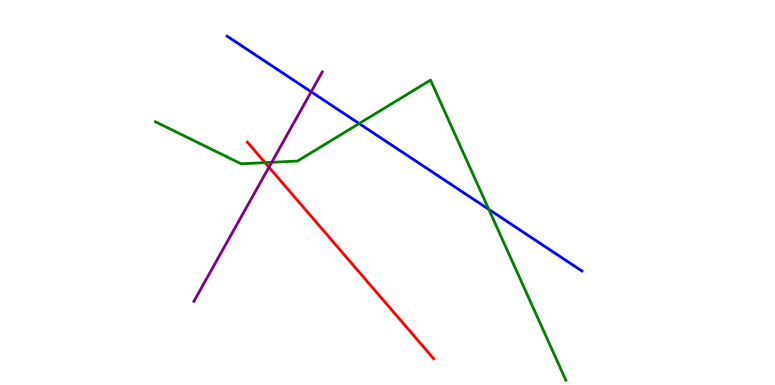[{'lines': ['blue', 'red'], 'intersections': []}, {'lines': ['green', 'red'], 'intersections': [{'x': 3.42, 'y': 5.78}]}, {'lines': ['purple', 'red'], 'intersections': [{'x': 3.47, 'y': 5.66}]}, {'lines': ['blue', 'green'], 'intersections': [{'x': 4.63, 'y': 6.79}, {'x': 6.31, 'y': 4.56}]}, {'lines': ['blue', 'purple'], 'intersections': [{'x': 4.02, 'y': 7.62}]}, {'lines': ['green', 'purple'], 'intersections': [{'x': 3.51, 'y': 5.78}]}]